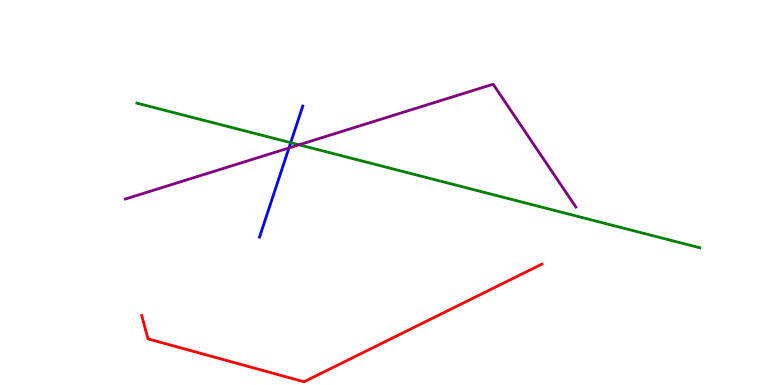[{'lines': ['blue', 'red'], 'intersections': []}, {'lines': ['green', 'red'], 'intersections': []}, {'lines': ['purple', 'red'], 'intersections': []}, {'lines': ['blue', 'green'], 'intersections': [{'x': 3.75, 'y': 6.29}]}, {'lines': ['blue', 'purple'], 'intersections': [{'x': 3.73, 'y': 6.16}]}, {'lines': ['green', 'purple'], 'intersections': [{'x': 3.86, 'y': 6.24}]}]